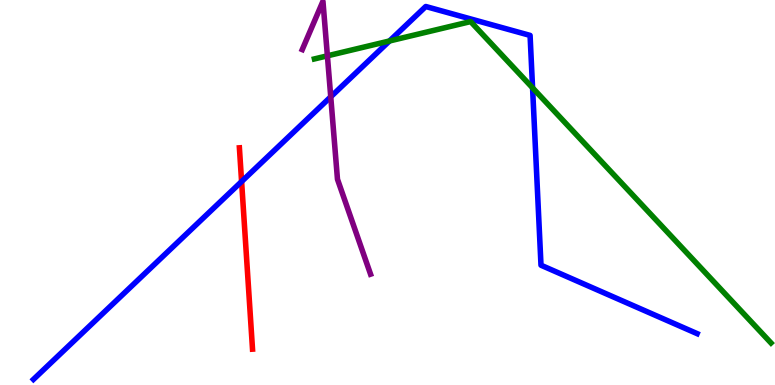[{'lines': ['blue', 'red'], 'intersections': [{'x': 3.12, 'y': 5.28}]}, {'lines': ['green', 'red'], 'intersections': []}, {'lines': ['purple', 'red'], 'intersections': []}, {'lines': ['blue', 'green'], 'intersections': [{'x': 5.03, 'y': 8.94}, {'x': 6.87, 'y': 7.72}]}, {'lines': ['blue', 'purple'], 'intersections': [{'x': 4.27, 'y': 7.49}]}, {'lines': ['green', 'purple'], 'intersections': [{'x': 4.22, 'y': 8.55}]}]